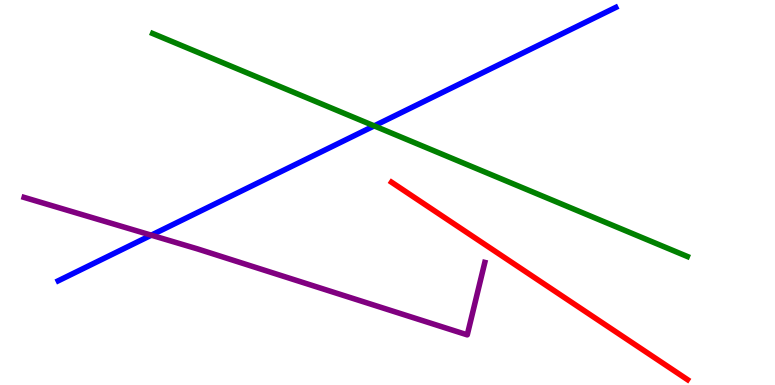[{'lines': ['blue', 'red'], 'intersections': []}, {'lines': ['green', 'red'], 'intersections': []}, {'lines': ['purple', 'red'], 'intersections': []}, {'lines': ['blue', 'green'], 'intersections': [{'x': 4.83, 'y': 6.73}]}, {'lines': ['blue', 'purple'], 'intersections': [{'x': 1.95, 'y': 3.89}]}, {'lines': ['green', 'purple'], 'intersections': []}]